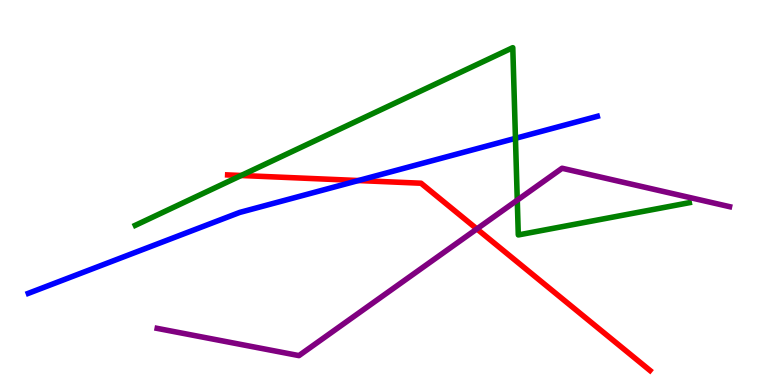[{'lines': ['blue', 'red'], 'intersections': [{'x': 4.62, 'y': 5.31}]}, {'lines': ['green', 'red'], 'intersections': [{'x': 3.11, 'y': 5.44}]}, {'lines': ['purple', 'red'], 'intersections': [{'x': 6.15, 'y': 4.05}]}, {'lines': ['blue', 'green'], 'intersections': [{'x': 6.65, 'y': 6.41}]}, {'lines': ['blue', 'purple'], 'intersections': []}, {'lines': ['green', 'purple'], 'intersections': [{'x': 6.67, 'y': 4.8}]}]